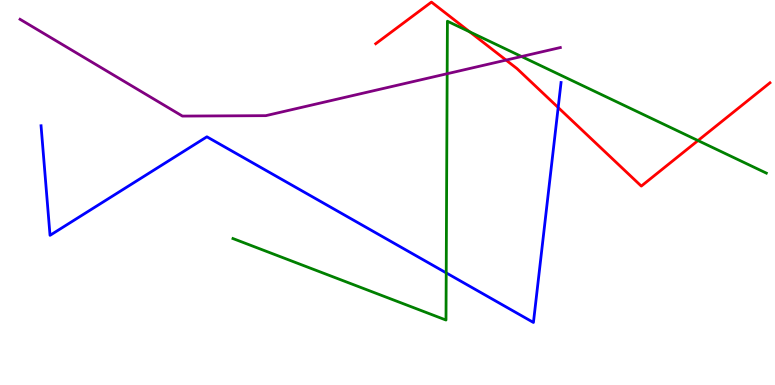[{'lines': ['blue', 'red'], 'intersections': [{'x': 7.2, 'y': 7.21}]}, {'lines': ['green', 'red'], 'intersections': [{'x': 6.06, 'y': 9.17}, {'x': 9.01, 'y': 6.35}]}, {'lines': ['purple', 'red'], 'intersections': [{'x': 6.53, 'y': 8.44}]}, {'lines': ['blue', 'green'], 'intersections': [{'x': 5.76, 'y': 2.91}]}, {'lines': ['blue', 'purple'], 'intersections': []}, {'lines': ['green', 'purple'], 'intersections': [{'x': 5.77, 'y': 8.09}, {'x': 6.73, 'y': 8.53}]}]